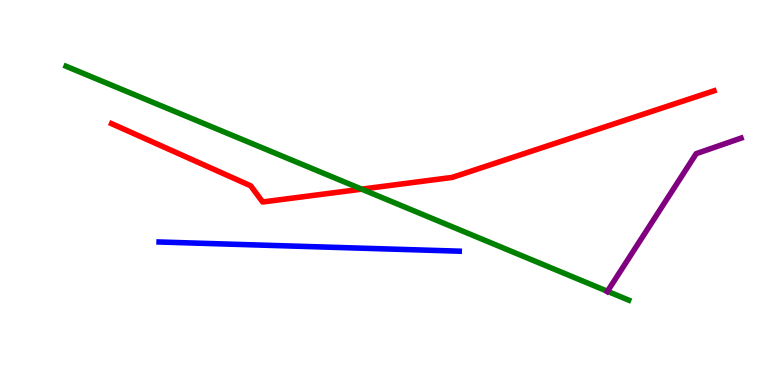[{'lines': ['blue', 'red'], 'intersections': []}, {'lines': ['green', 'red'], 'intersections': [{'x': 4.67, 'y': 5.09}]}, {'lines': ['purple', 'red'], 'intersections': []}, {'lines': ['blue', 'green'], 'intersections': []}, {'lines': ['blue', 'purple'], 'intersections': []}, {'lines': ['green', 'purple'], 'intersections': [{'x': 7.84, 'y': 2.43}]}]